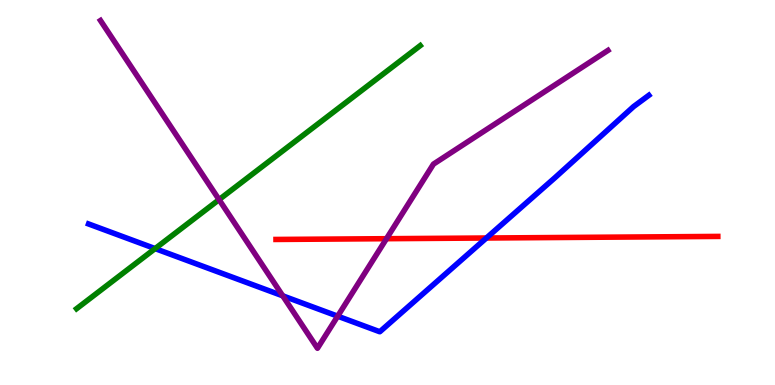[{'lines': ['blue', 'red'], 'intersections': [{'x': 6.28, 'y': 3.82}]}, {'lines': ['green', 'red'], 'intersections': []}, {'lines': ['purple', 'red'], 'intersections': [{'x': 4.99, 'y': 3.8}]}, {'lines': ['blue', 'green'], 'intersections': [{'x': 2.0, 'y': 3.54}]}, {'lines': ['blue', 'purple'], 'intersections': [{'x': 3.65, 'y': 2.32}, {'x': 4.36, 'y': 1.79}]}, {'lines': ['green', 'purple'], 'intersections': [{'x': 2.83, 'y': 4.81}]}]